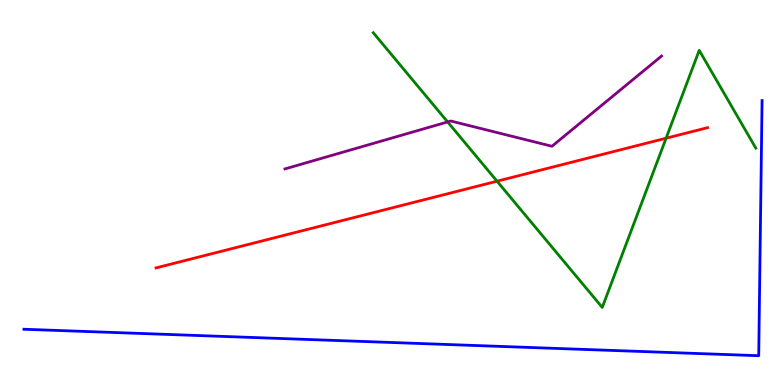[{'lines': ['blue', 'red'], 'intersections': []}, {'lines': ['green', 'red'], 'intersections': [{'x': 6.41, 'y': 5.29}, {'x': 8.59, 'y': 6.41}]}, {'lines': ['purple', 'red'], 'intersections': []}, {'lines': ['blue', 'green'], 'intersections': []}, {'lines': ['blue', 'purple'], 'intersections': []}, {'lines': ['green', 'purple'], 'intersections': [{'x': 5.78, 'y': 6.83}]}]